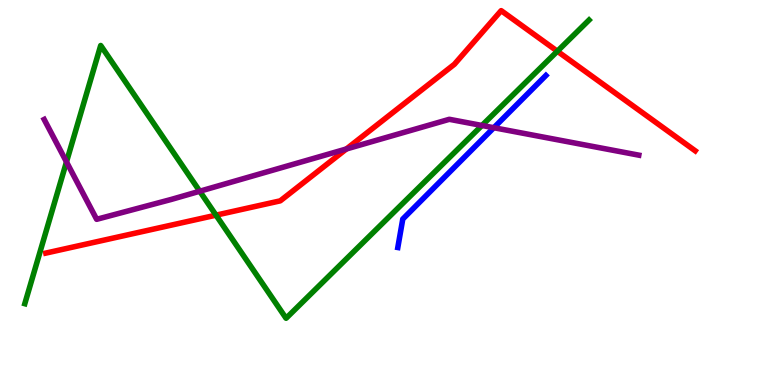[{'lines': ['blue', 'red'], 'intersections': []}, {'lines': ['green', 'red'], 'intersections': [{'x': 2.79, 'y': 4.41}, {'x': 7.19, 'y': 8.67}]}, {'lines': ['purple', 'red'], 'intersections': [{'x': 4.47, 'y': 6.13}]}, {'lines': ['blue', 'green'], 'intersections': []}, {'lines': ['blue', 'purple'], 'intersections': [{'x': 6.37, 'y': 6.68}]}, {'lines': ['green', 'purple'], 'intersections': [{'x': 0.858, 'y': 5.79}, {'x': 2.58, 'y': 5.03}, {'x': 6.22, 'y': 6.74}]}]